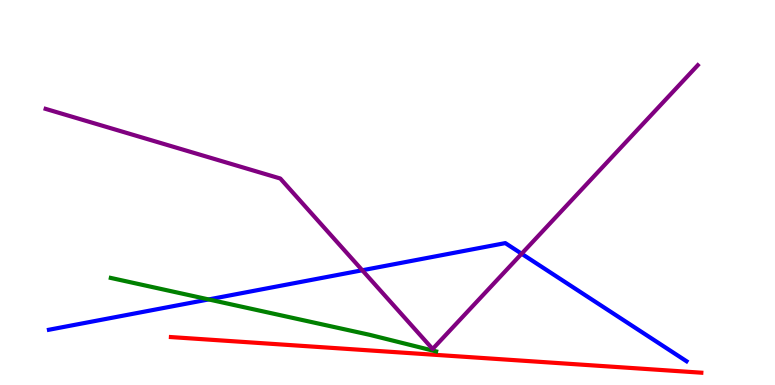[{'lines': ['blue', 'red'], 'intersections': []}, {'lines': ['green', 'red'], 'intersections': []}, {'lines': ['purple', 'red'], 'intersections': []}, {'lines': ['blue', 'green'], 'intersections': [{'x': 2.69, 'y': 2.22}]}, {'lines': ['blue', 'purple'], 'intersections': [{'x': 4.67, 'y': 2.98}, {'x': 6.73, 'y': 3.41}]}, {'lines': ['green', 'purple'], 'intersections': []}]